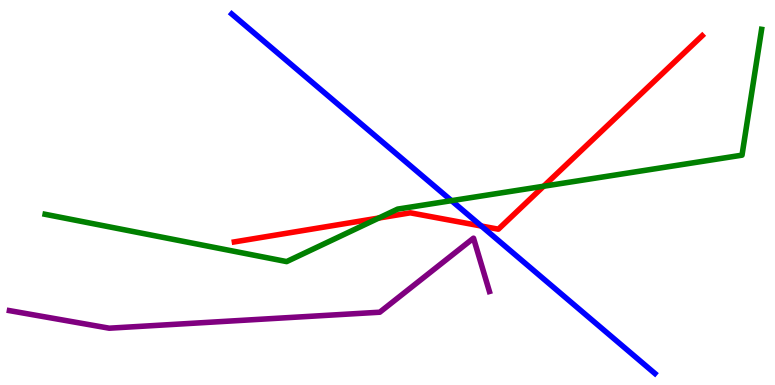[{'lines': ['blue', 'red'], 'intersections': [{'x': 6.21, 'y': 4.13}]}, {'lines': ['green', 'red'], 'intersections': [{'x': 4.89, 'y': 4.34}, {'x': 7.01, 'y': 5.16}]}, {'lines': ['purple', 'red'], 'intersections': []}, {'lines': ['blue', 'green'], 'intersections': [{'x': 5.83, 'y': 4.79}]}, {'lines': ['blue', 'purple'], 'intersections': []}, {'lines': ['green', 'purple'], 'intersections': []}]